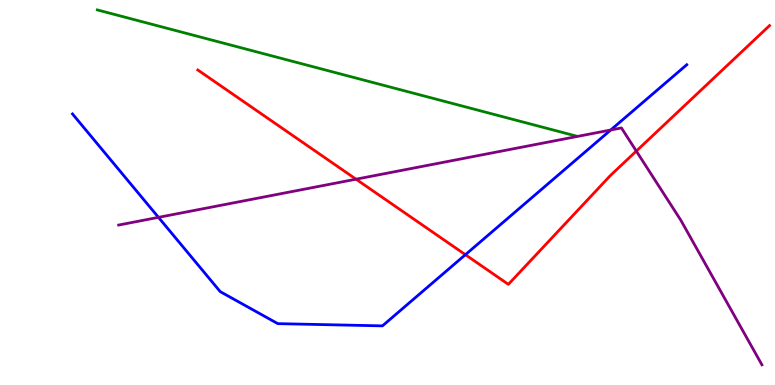[{'lines': ['blue', 'red'], 'intersections': [{'x': 6.01, 'y': 3.38}]}, {'lines': ['green', 'red'], 'intersections': []}, {'lines': ['purple', 'red'], 'intersections': [{'x': 4.59, 'y': 5.35}, {'x': 8.21, 'y': 6.08}]}, {'lines': ['blue', 'green'], 'intersections': []}, {'lines': ['blue', 'purple'], 'intersections': [{'x': 2.04, 'y': 4.35}, {'x': 7.88, 'y': 6.62}]}, {'lines': ['green', 'purple'], 'intersections': []}]